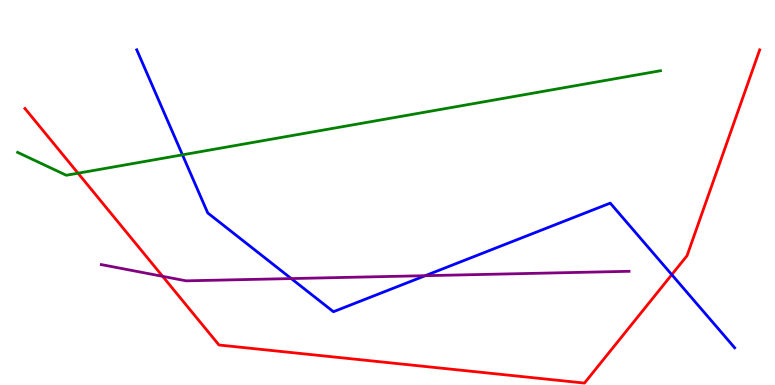[{'lines': ['blue', 'red'], 'intersections': [{'x': 8.67, 'y': 2.87}]}, {'lines': ['green', 'red'], 'intersections': [{'x': 1.01, 'y': 5.5}]}, {'lines': ['purple', 'red'], 'intersections': [{'x': 2.1, 'y': 2.82}]}, {'lines': ['blue', 'green'], 'intersections': [{'x': 2.35, 'y': 5.98}]}, {'lines': ['blue', 'purple'], 'intersections': [{'x': 3.76, 'y': 2.76}, {'x': 5.49, 'y': 2.84}]}, {'lines': ['green', 'purple'], 'intersections': []}]